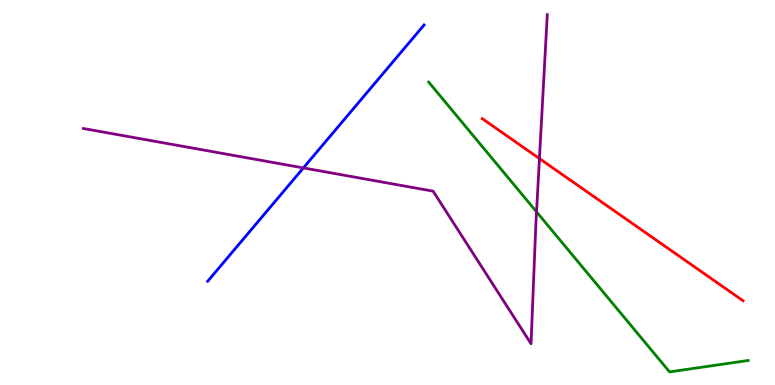[{'lines': ['blue', 'red'], 'intersections': []}, {'lines': ['green', 'red'], 'intersections': []}, {'lines': ['purple', 'red'], 'intersections': [{'x': 6.96, 'y': 5.88}]}, {'lines': ['blue', 'green'], 'intersections': []}, {'lines': ['blue', 'purple'], 'intersections': [{'x': 3.91, 'y': 5.64}]}, {'lines': ['green', 'purple'], 'intersections': [{'x': 6.92, 'y': 4.5}]}]